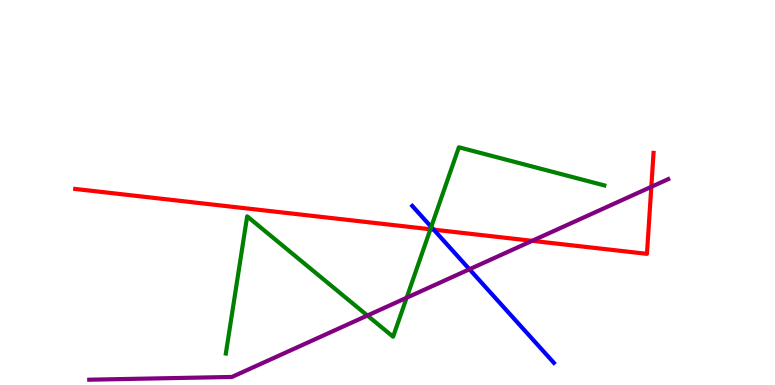[{'lines': ['blue', 'red'], 'intersections': [{'x': 5.6, 'y': 4.04}]}, {'lines': ['green', 'red'], 'intersections': [{'x': 5.55, 'y': 4.04}]}, {'lines': ['purple', 'red'], 'intersections': [{'x': 6.87, 'y': 3.74}, {'x': 8.4, 'y': 5.15}]}, {'lines': ['blue', 'green'], 'intersections': [{'x': 5.56, 'y': 4.11}]}, {'lines': ['blue', 'purple'], 'intersections': [{'x': 6.06, 'y': 3.01}]}, {'lines': ['green', 'purple'], 'intersections': [{'x': 4.74, 'y': 1.8}, {'x': 5.25, 'y': 2.27}]}]